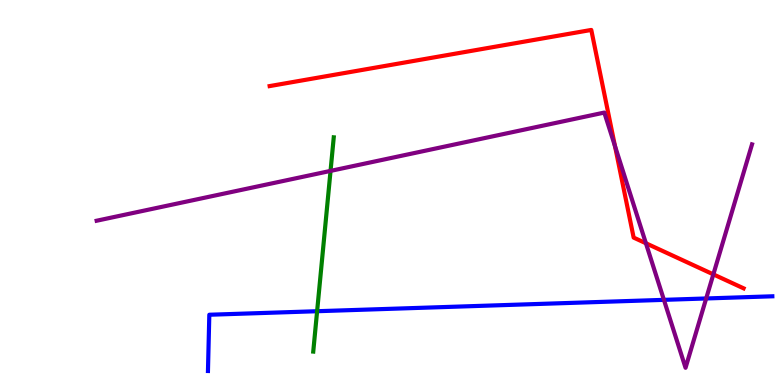[{'lines': ['blue', 'red'], 'intersections': []}, {'lines': ['green', 'red'], 'intersections': []}, {'lines': ['purple', 'red'], 'intersections': [{'x': 7.94, 'y': 6.2}, {'x': 8.33, 'y': 3.68}, {'x': 9.2, 'y': 2.87}]}, {'lines': ['blue', 'green'], 'intersections': [{'x': 4.09, 'y': 1.92}]}, {'lines': ['blue', 'purple'], 'intersections': [{'x': 8.57, 'y': 2.21}, {'x': 9.11, 'y': 2.25}]}, {'lines': ['green', 'purple'], 'intersections': [{'x': 4.27, 'y': 5.56}]}]